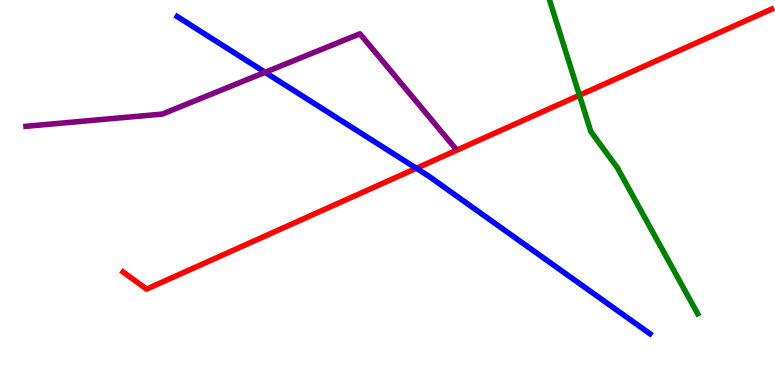[{'lines': ['blue', 'red'], 'intersections': [{'x': 5.37, 'y': 5.63}]}, {'lines': ['green', 'red'], 'intersections': [{'x': 7.48, 'y': 7.53}]}, {'lines': ['purple', 'red'], 'intersections': []}, {'lines': ['blue', 'green'], 'intersections': []}, {'lines': ['blue', 'purple'], 'intersections': [{'x': 3.42, 'y': 8.12}]}, {'lines': ['green', 'purple'], 'intersections': []}]